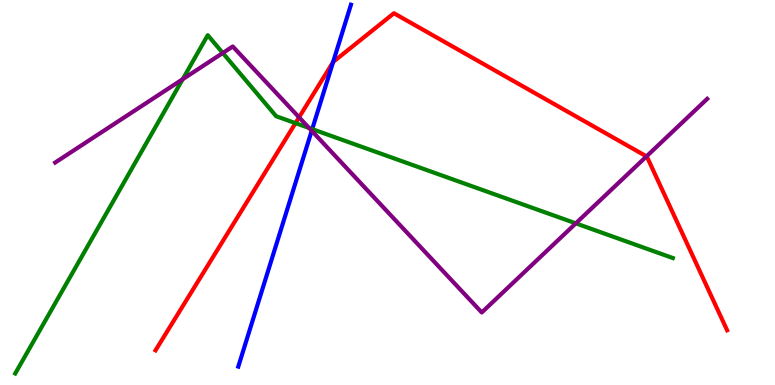[{'lines': ['blue', 'red'], 'intersections': [{'x': 4.3, 'y': 8.39}]}, {'lines': ['green', 'red'], 'intersections': [{'x': 3.81, 'y': 6.8}]}, {'lines': ['purple', 'red'], 'intersections': [{'x': 3.86, 'y': 6.95}, {'x': 8.34, 'y': 5.94}]}, {'lines': ['blue', 'green'], 'intersections': [{'x': 4.03, 'y': 6.65}]}, {'lines': ['blue', 'purple'], 'intersections': [{'x': 4.02, 'y': 6.6}]}, {'lines': ['green', 'purple'], 'intersections': [{'x': 2.36, 'y': 7.94}, {'x': 2.87, 'y': 8.62}, {'x': 3.99, 'y': 6.68}, {'x': 7.43, 'y': 4.2}]}]